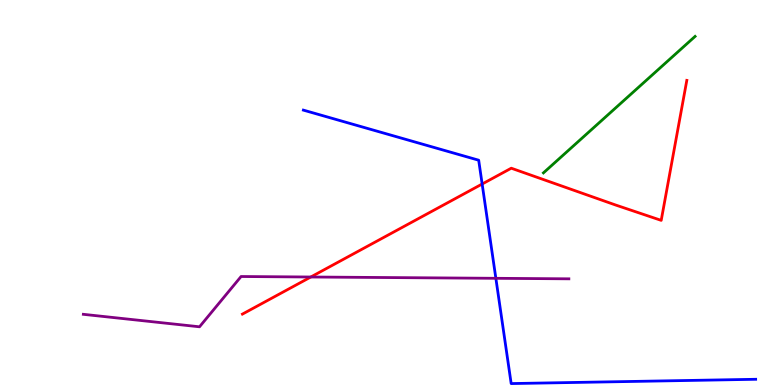[{'lines': ['blue', 'red'], 'intersections': [{'x': 6.22, 'y': 5.22}]}, {'lines': ['green', 'red'], 'intersections': []}, {'lines': ['purple', 'red'], 'intersections': [{'x': 4.01, 'y': 2.81}]}, {'lines': ['blue', 'green'], 'intersections': []}, {'lines': ['blue', 'purple'], 'intersections': [{'x': 6.4, 'y': 2.77}]}, {'lines': ['green', 'purple'], 'intersections': []}]